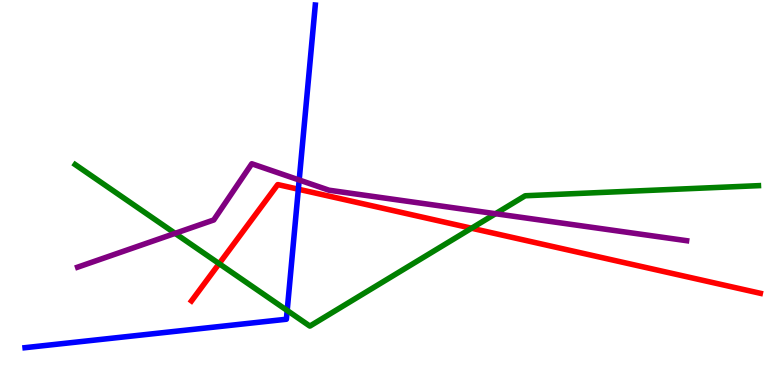[{'lines': ['blue', 'red'], 'intersections': [{'x': 3.85, 'y': 5.09}]}, {'lines': ['green', 'red'], 'intersections': [{'x': 2.83, 'y': 3.15}, {'x': 6.08, 'y': 4.07}]}, {'lines': ['purple', 'red'], 'intersections': []}, {'lines': ['blue', 'green'], 'intersections': [{'x': 3.71, 'y': 1.94}]}, {'lines': ['blue', 'purple'], 'intersections': [{'x': 3.86, 'y': 5.32}]}, {'lines': ['green', 'purple'], 'intersections': [{'x': 2.26, 'y': 3.94}, {'x': 6.39, 'y': 4.45}]}]